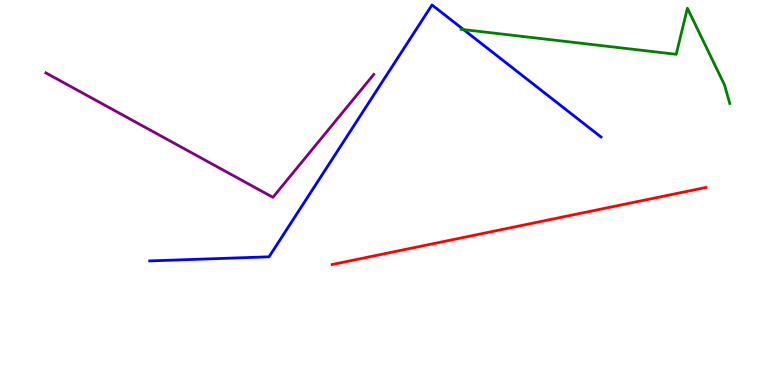[{'lines': ['blue', 'red'], 'intersections': []}, {'lines': ['green', 'red'], 'intersections': []}, {'lines': ['purple', 'red'], 'intersections': []}, {'lines': ['blue', 'green'], 'intersections': [{'x': 5.98, 'y': 9.23}]}, {'lines': ['blue', 'purple'], 'intersections': []}, {'lines': ['green', 'purple'], 'intersections': []}]